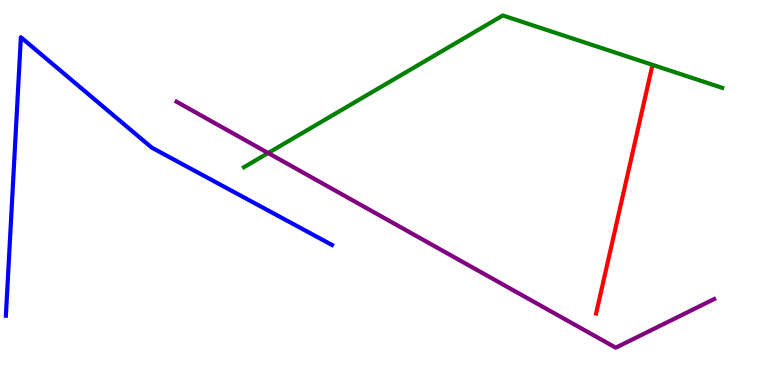[{'lines': ['blue', 'red'], 'intersections': []}, {'lines': ['green', 'red'], 'intersections': []}, {'lines': ['purple', 'red'], 'intersections': []}, {'lines': ['blue', 'green'], 'intersections': []}, {'lines': ['blue', 'purple'], 'intersections': []}, {'lines': ['green', 'purple'], 'intersections': [{'x': 3.46, 'y': 6.03}]}]